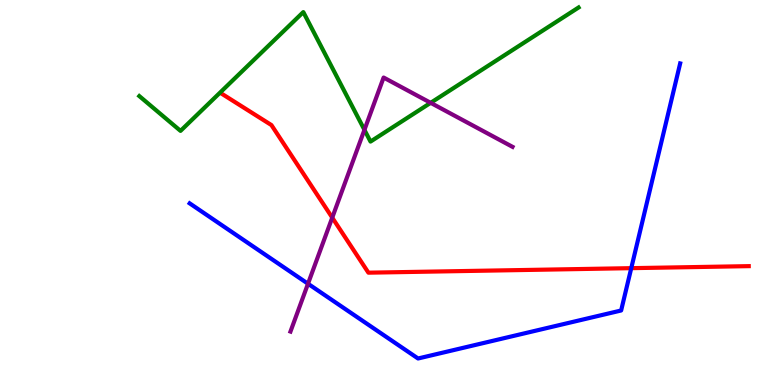[{'lines': ['blue', 'red'], 'intersections': [{'x': 8.15, 'y': 3.03}]}, {'lines': ['green', 'red'], 'intersections': []}, {'lines': ['purple', 'red'], 'intersections': [{'x': 4.29, 'y': 4.35}]}, {'lines': ['blue', 'green'], 'intersections': []}, {'lines': ['blue', 'purple'], 'intersections': [{'x': 3.97, 'y': 2.63}]}, {'lines': ['green', 'purple'], 'intersections': [{'x': 4.7, 'y': 6.63}, {'x': 5.56, 'y': 7.33}]}]